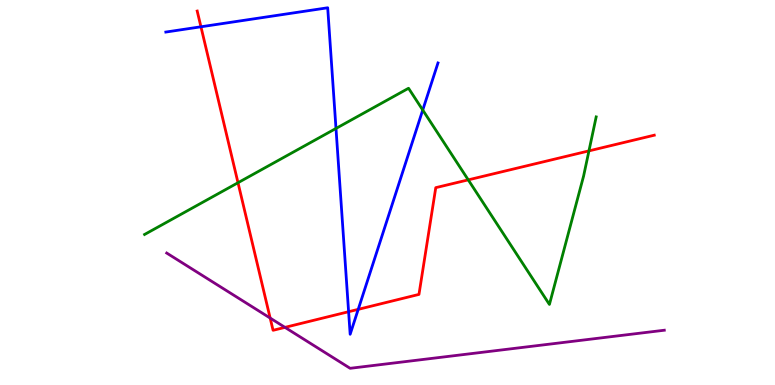[{'lines': ['blue', 'red'], 'intersections': [{'x': 2.59, 'y': 9.3}, {'x': 4.5, 'y': 1.9}, {'x': 4.62, 'y': 1.96}]}, {'lines': ['green', 'red'], 'intersections': [{'x': 3.07, 'y': 5.25}, {'x': 6.04, 'y': 5.33}, {'x': 7.6, 'y': 6.08}]}, {'lines': ['purple', 'red'], 'intersections': [{'x': 3.49, 'y': 1.74}, {'x': 3.68, 'y': 1.5}]}, {'lines': ['blue', 'green'], 'intersections': [{'x': 4.34, 'y': 6.66}, {'x': 5.45, 'y': 7.14}]}, {'lines': ['blue', 'purple'], 'intersections': []}, {'lines': ['green', 'purple'], 'intersections': []}]